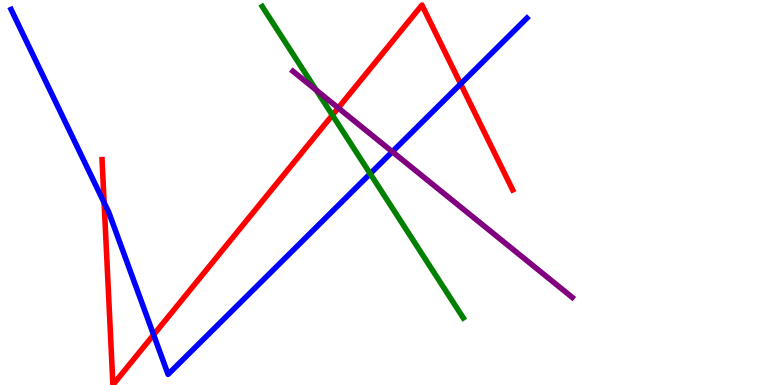[{'lines': ['blue', 'red'], 'intersections': [{'x': 1.34, 'y': 4.74}, {'x': 1.98, 'y': 1.3}, {'x': 5.94, 'y': 7.82}]}, {'lines': ['green', 'red'], 'intersections': [{'x': 4.29, 'y': 7.01}]}, {'lines': ['purple', 'red'], 'intersections': [{'x': 4.36, 'y': 7.2}]}, {'lines': ['blue', 'green'], 'intersections': [{'x': 4.78, 'y': 5.49}]}, {'lines': ['blue', 'purple'], 'intersections': [{'x': 5.06, 'y': 6.06}]}, {'lines': ['green', 'purple'], 'intersections': [{'x': 4.08, 'y': 7.66}]}]